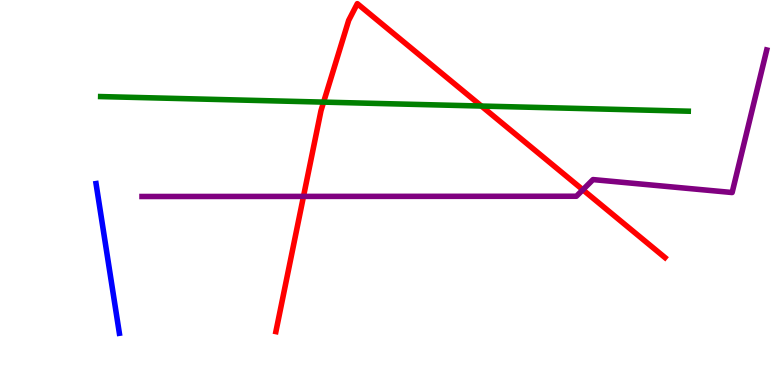[{'lines': ['blue', 'red'], 'intersections': []}, {'lines': ['green', 'red'], 'intersections': [{'x': 4.18, 'y': 7.35}, {'x': 6.21, 'y': 7.25}]}, {'lines': ['purple', 'red'], 'intersections': [{'x': 3.92, 'y': 4.9}, {'x': 7.52, 'y': 5.07}]}, {'lines': ['blue', 'green'], 'intersections': []}, {'lines': ['blue', 'purple'], 'intersections': []}, {'lines': ['green', 'purple'], 'intersections': []}]